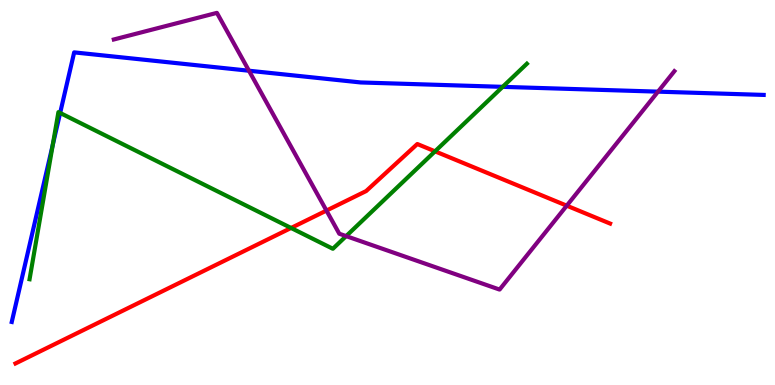[{'lines': ['blue', 'red'], 'intersections': []}, {'lines': ['green', 'red'], 'intersections': [{'x': 3.76, 'y': 4.08}, {'x': 5.61, 'y': 6.07}]}, {'lines': ['purple', 'red'], 'intersections': [{'x': 4.21, 'y': 4.53}, {'x': 7.31, 'y': 4.66}]}, {'lines': ['blue', 'green'], 'intersections': [{'x': 0.681, 'y': 6.24}, {'x': 0.776, 'y': 7.07}, {'x': 6.49, 'y': 7.74}]}, {'lines': ['blue', 'purple'], 'intersections': [{'x': 3.21, 'y': 8.16}, {'x': 8.49, 'y': 7.62}]}, {'lines': ['green', 'purple'], 'intersections': [{'x': 4.47, 'y': 3.87}]}]